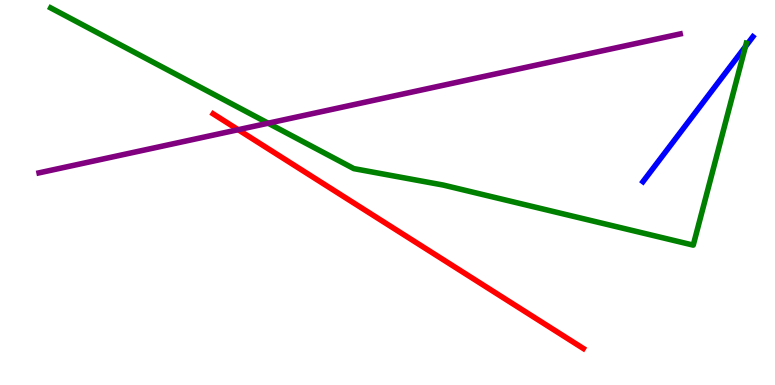[{'lines': ['blue', 'red'], 'intersections': []}, {'lines': ['green', 'red'], 'intersections': []}, {'lines': ['purple', 'red'], 'intersections': [{'x': 3.07, 'y': 6.63}]}, {'lines': ['blue', 'green'], 'intersections': [{'x': 9.62, 'y': 8.79}]}, {'lines': ['blue', 'purple'], 'intersections': []}, {'lines': ['green', 'purple'], 'intersections': [{'x': 3.46, 'y': 6.8}]}]